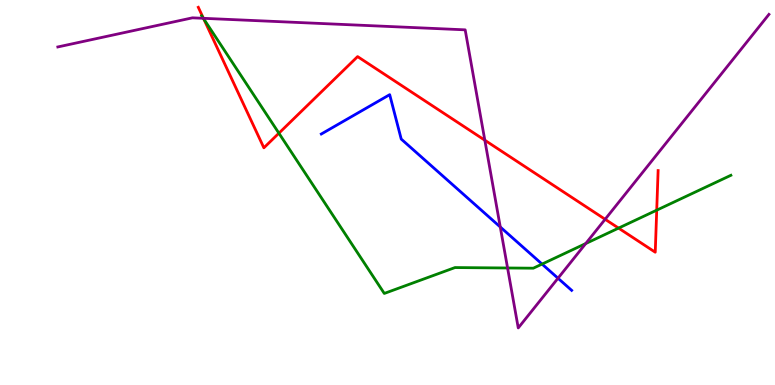[{'lines': ['blue', 'red'], 'intersections': []}, {'lines': ['green', 'red'], 'intersections': [{'x': 2.63, 'y': 9.51}, {'x': 3.6, 'y': 6.54}, {'x': 7.98, 'y': 4.08}, {'x': 8.47, 'y': 4.54}]}, {'lines': ['purple', 'red'], 'intersections': [{'x': 2.63, 'y': 9.52}, {'x': 6.26, 'y': 6.36}, {'x': 7.81, 'y': 4.3}]}, {'lines': ['blue', 'green'], 'intersections': [{'x': 6.99, 'y': 3.14}]}, {'lines': ['blue', 'purple'], 'intersections': [{'x': 6.46, 'y': 4.1}, {'x': 7.2, 'y': 2.77}]}, {'lines': ['green', 'purple'], 'intersections': [{'x': 2.62, 'y': 9.52}, {'x': 6.55, 'y': 3.04}, {'x': 7.56, 'y': 3.67}]}]